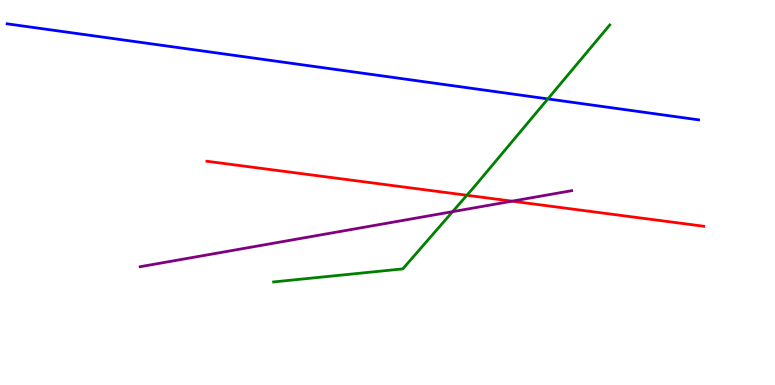[{'lines': ['blue', 'red'], 'intersections': []}, {'lines': ['green', 'red'], 'intersections': [{'x': 6.02, 'y': 4.93}]}, {'lines': ['purple', 'red'], 'intersections': [{'x': 6.61, 'y': 4.77}]}, {'lines': ['blue', 'green'], 'intersections': [{'x': 7.07, 'y': 7.43}]}, {'lines': ['blue', 'purple'], 'intersections': []}, {'lines': ['green', 'purple'], 'intersections': [{'x': 5.84, 'y': 4.5}]}]